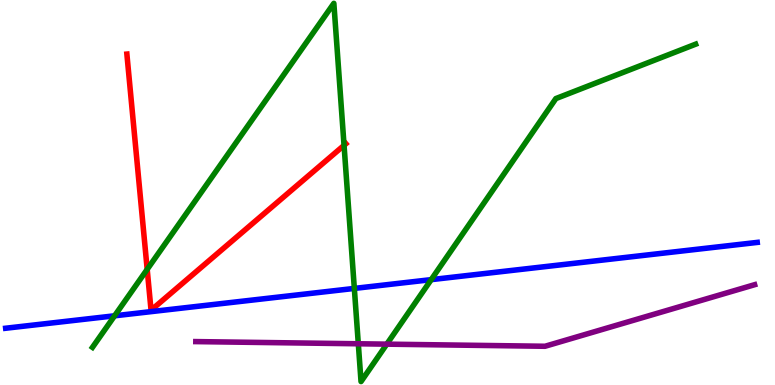[{'lines': ['blue', 'red'], 'intersections': []}, {'lines': ['green', 'red'], 'intersections': [{'x': 1.9, 'y': 3.0}, {'x': 4.44, 'y': 6.23}]}, {'lines': ['purple', 'red'], 'intersections': []}, {'lines': ['blue', 'green'], 'intersections': [{'x': 1.48, 'y': 1.8}, {'x': 4.57, 'y': 2.51}, {'x': 5.56, 'y': 2.74}]}, {'lines': ['blue', 'purple'], 'intersections': []}, {'lines': ['green', 'purple'], 'intersections': [{'x': 4.62, 'y': 1.07}, {'x': 4.99, 'y': 1.06}]}]